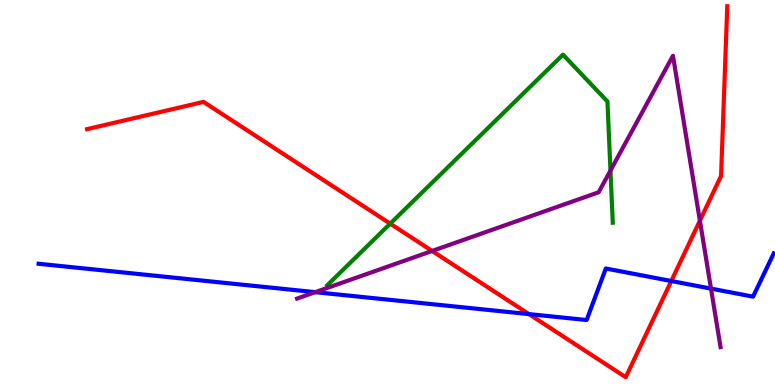[{'lines': ['blue', 'red'], 'intersections': [{'x': 6.83, 'y': 1.84}, {'x': 8.66, 'y': 2.7}]}, {'lines': ['green', 'red'], 'intersections': [{'x': 5.04, 'y': 4.19}]}, {'lines': ['purple', 'red'], 'intersections': [{'x': 5.58, 'y': 3.48}, {'x': 9.03, 'y': 4.27}]}, {'lines': ['blue', 'green'], 'intersections': []}, {'lines': ['blue', 'purple'], 'intersections': [{'x': 4.07, 'y': 2.41}, {'x': 9.17, 'y': 2.5}]}, {'lines': ['green', 'purple'], 'intersections': [{'x': 7.88, 'y': 5.57}]}]